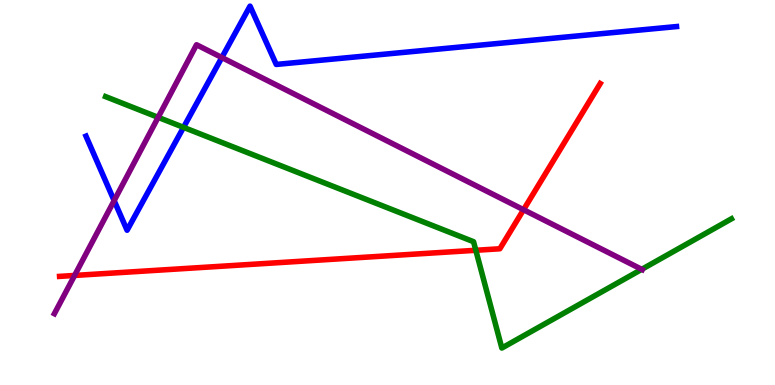[{'lines': ['blue', 'red'], 'intersections': []}, {'lines': ['green', 'red'], 'intersections': [{'x': 6.14, 'y': 3.5}]}, {'lines': ['purple', 'red'], 'intersections': [{'x': 0.963, 'y': 2.85}, {'x': 6.76, 'y': 4.55}]}, {'lines': ['blue', 'green'], 'intersections': [{'x': 2.37, 'y': 6.69}]}, {'lines': ['blue', 'purple'], 'intersections': [{'x': 1.47, 'y': 4.79}, {'x': 2.86, 'y': 8.51}]}, {'lines': ['green', 'purple'], 'intersections': [{'x': 2.04, 'y': 6.95}, {'x': 8.28, 'y': 3.0}]}]